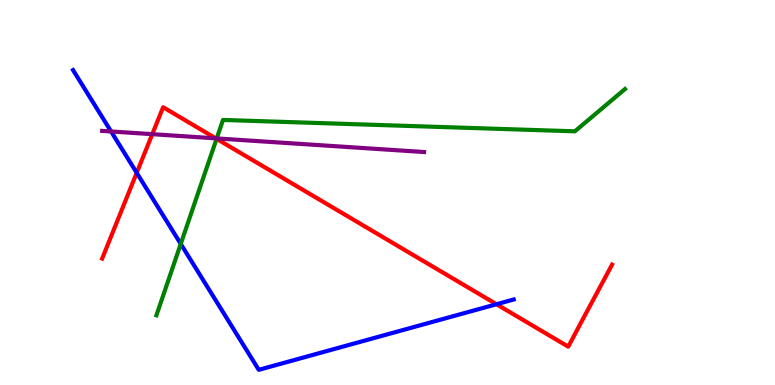[{'lines': ['blue', 'red'], 'intersections': [{'x': 1.76, 'y': 5.51}, {'x': 6.41, 'y': 2.1}]}, {'lines': ['green', 'red'], 'intersections': [{'x': 2.79, 'y': 6.39}]}, {'lines': ['purple', 'red'], 'intersections': [{'x': 1.96, 'y': 6.51}, {'x': 2.78, 'y': 6.41}]}, {'lines': ['blue', 'green'], 'intersections': [{'x': 2.33, 'y': 3.66}]}, {'lines': ['blue', 'purple'], 'intersections': [{'x': 1.43, 'y': 6.59}]}, {'lines': ['green', 'purple'], 'intersections': [{'x': 2.8, 'y': 6.4}]}]